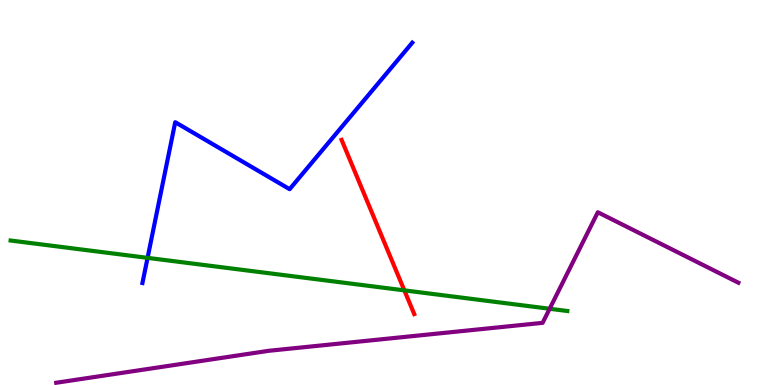[{'lines': ['blue', 'red'], 'intersections': []}, {'lines': ['green', 'red'], 'intersections': [{'x': 5.22, 'y': 2.46}]}, {'lines': ['purple', 'red'], 'intersections': []}, {'lines': ['blue', 'green'], 'intersections': [{'x': 1.9, 'y': 3.3}]}, {'lines': ['blue', 'purple'], 'intersections': []}, {'lines': ['green', 'purple'], 'intersections': [{'x': 7.09, 'y': 1.98}]}]